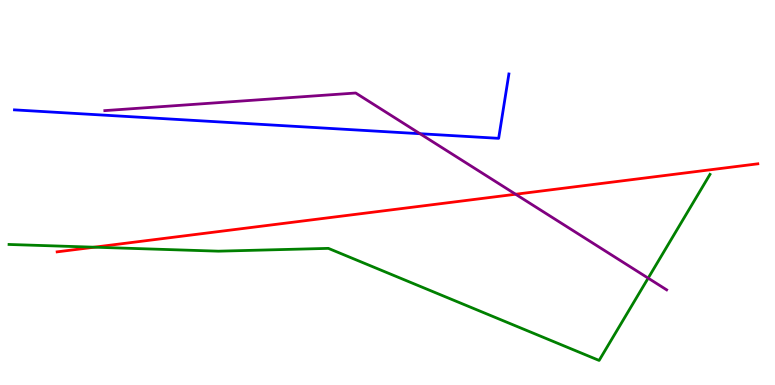[{'lines': ['blue', 'red'], 'intersections': []}, {'lines': ['green', 'red'], 'intersections': [{'x': 1.22, 'y': 3.58}]}, {'lines': ['purple', 'red'], 'intersections': [{'x': 6.65, 'y': 4.95}]}, {'lines': ['blue', 'green'], 'intersections': []}, {'lines': ['blue', 'purple'], 'intersections': [{'x': 5.42, 'y': 6.53}]}, {'lines': ['green', 'purple'], 'intersections': [{'x': 8.36, 'y': 2.78}]}]